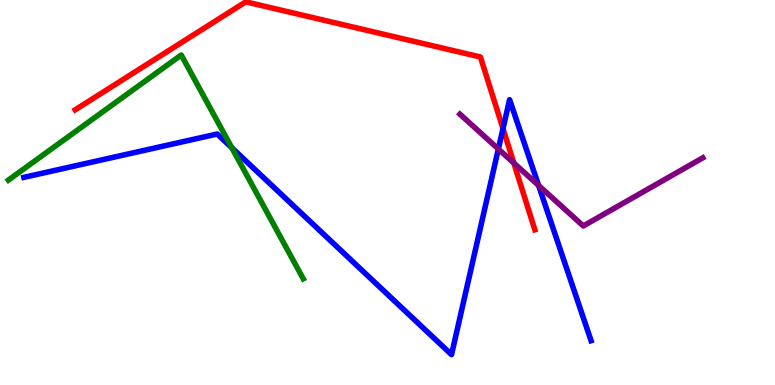[{'lines': ['blue', 'red'], 'intersections': [{'x': 6.49, 'y': 6.66}]}, {'lines': ['green', 'red'], 'intersections': []}, {'lines': ['purple', 'red'], 'intersections': [{'x': 6.63, 'y': 5.77}]}, {'lines': ['blue', 'green'], 'intersections': [{'x': 2.99, 'y': 6.16}]}, {'lines': ['blue', 'purple'], 'intersections': [{'x': 6.43, 'y': 6.13}, {'x': 6.95, 'y': 5.18}]}, {'lines': ['green', 'purple'], 'intersections': []}]